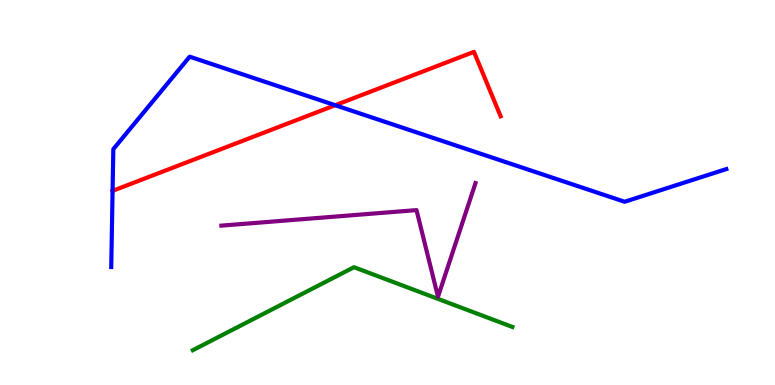[{'lines': ['blue', 'red'], 'intersections': [{'x': 1.45, 'y': 5.04}, {'x': 4.33, 'y': 7.27}]}, {'lines': ['green', 'red'], 'intersections': []}, {'lines': ['purple', 'red'], 'intersections': []}, {'lines': ['blue', 'green'], 'intersections': []}, {'lines': ['blue', 'purple'], 'intersections': []}, {'lines': ['green', 'purple'], 'intersections': []}]